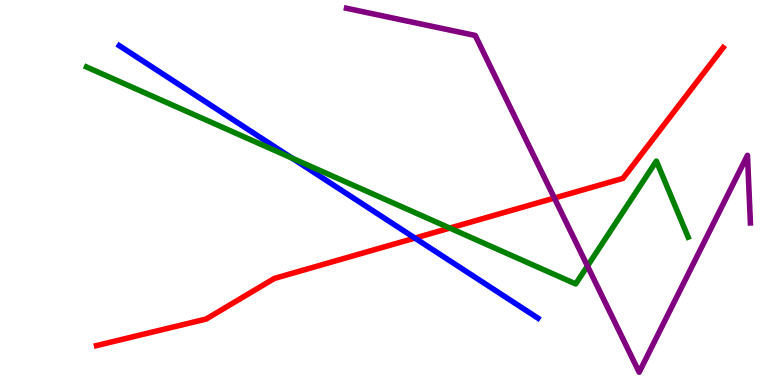[{'lines': ['blue', 'red'], 'intersections': [{'x': 5.35, 'y': 3.82}]}, {'lines': ['green', 'red'], 'intersections': [{'x': 5.8, 'y': 4.08}]}, {'lines': ['purple', 'red'], 'intersections': [{'x': 7.15, 'y': 4.86}]}, {'lines': ['blue', 'green'], 'intersections': [{'x': 3.77, 'y': 5.89}]}, {'lines': ['blue', 'purple'], 'intersections': []}, {'lines': ['green', 'purple'], 'intersections': [{'x': 7.58, 'y': 3.09}]}]